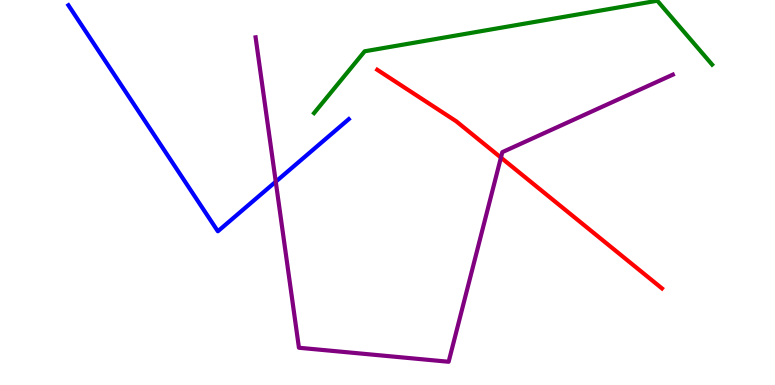[{'lines': ['blue', 'red'], 'intersections': []}, {'lines': ['green', 'red'], 'intersections': []}, {'lines': ['purple', 'red'], 'intersections': [{'x': 6.46, 'y': 5.91}]}, {'lines': ['blue', 'green'], 'intersections': []}, {'lines': ['blue', 'purple'], 'intersections': [{'x': 3.56, 'y': 5.28}]}, {'lines': ['green', 'purple'], 'intersections': []}]